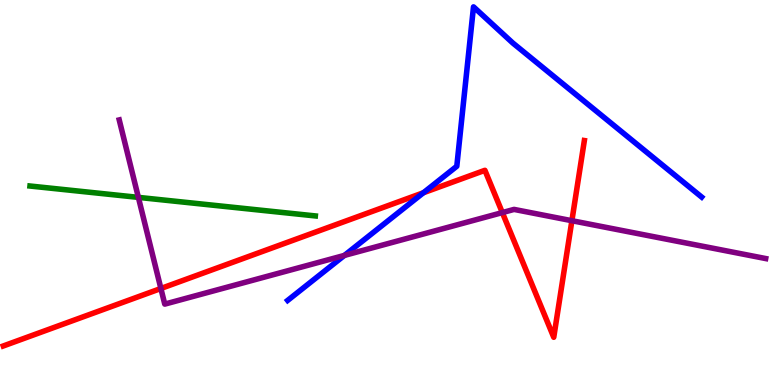[{'lines': ['blue', 'red'], 'intersections': [{'x': 5.46, 'y': 4.99}]}, {'lines': ['green', 'red'], 'intersections': []}, {'lines': ['purple', 'red'], 'intersections': [{'x': 2.08, 'y': 2.51}, {'x': 6.48, 'y': 4.48}, {'x': 7.38, 'y': 4.27}]}, {'lines': ['blue', 'green'], 'intersections': []}, {'lines': ['blue', 'purple'], 'intersections': [{'x': 4.44, 'y': 3.37}]}, {'lines': ['green', 'purple'], 'intersections': [{'x': 1.79, 'y': 4.87}]}]